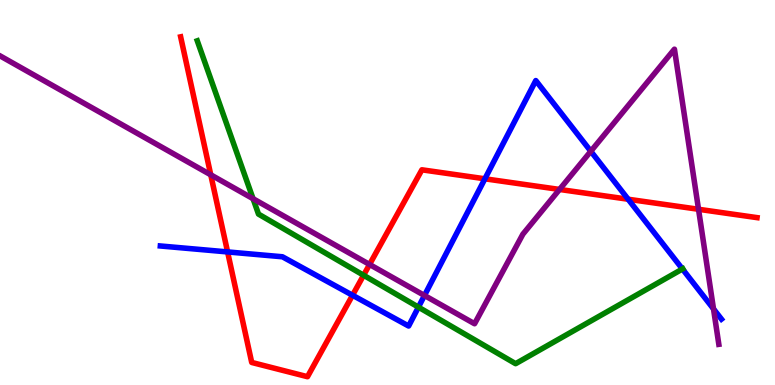[{'lines': ['blue', 'red'], 'intersections': [{'x': 2.94, 'y': 3.46}, {'x': 4.55, 'y': 2.33}, {'x': 6.26, 'y': 5.36}, {'x': 8.11, 'y': 4.82}]}, {'lines': ['green', 'red'], 'intersections': [{'x': 4.69, 'y': 2.85}]}, {'lines': ['purple', 'red'], 'intersections': [{'x': 2.72, 'y': 5.46}, {'x': 4.77, 'y': 3.13}, {'x': 7.22, 'y': 5.08}, {'x': 9.01, 'y': 4.56}]}, {'lines': ['blue', 'green'], 'intersections': [{'x': 5.4, 'y': 2.02}, {'x': 8.81, 'y': 3.01}]}, {'lines': ['blue', 'purple'], 'intersections': [{'x': 5.48, 'y': 2.33}, {'x': 7.62, 'y': 6.07}, {'x': 9.21, 'y': 1.98}]}, {'lines': ['green', 'purple'], 'intersections': [{'x': 3.27, 'y': 4.84}]}]